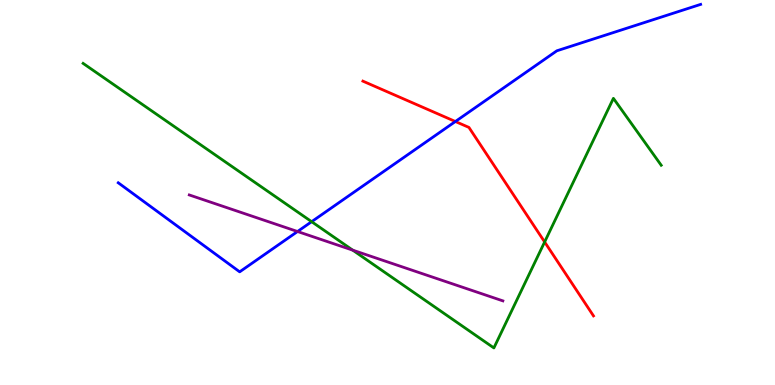[{'lines': ['blue', 'red'], 'intersections': [{'x': 5.88, 'y': 6.84}]}, {'lines': ['green', 'red'], 'intersections': [{'x': 7.03, 'y': 3.72}]}, {'lines': ['purple', 'red'], 'intersections': []}, {'lines': ['blue', 'green'], 'intersections': [{'x': 4.02, 'y': 4.24}]}, {'lines': ['blue', 'purple'], 'intersections': [{'x': 3.84, 'y': 3.99}]}, {'lines': ['green', 'purple'], 'intersections': [{'x': 4.55, 'y': 3.5}]}]